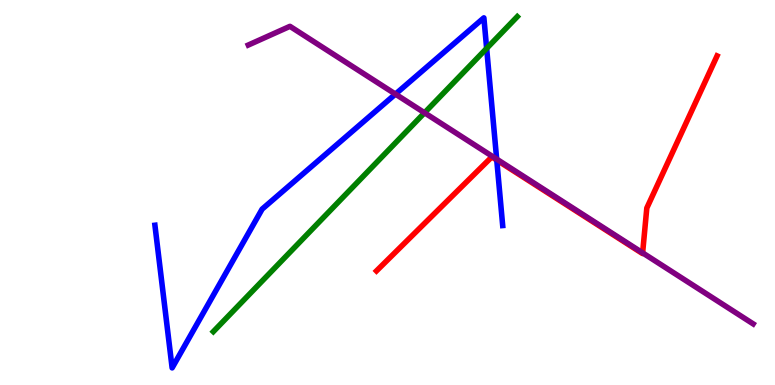[{'lines': ['blue', 'red'], 'intersections': [{'x': 6.41, 'y': 5.84}]}, {'lines': ['green', 'red'], 'intersections': []}, {'lines': ['purple', 'red'], 'intersections': [{'x': 8.29, 'y': 3.43}]}, {'lines': ['blue', 'green'], 'intersections': [{'x': 6.28, 'y': 8.74}]}, {'lines': ['blue', 'purple'], 'intersections': [{'x': 5.1, 'y': 7.56}, {'x': 6.41, 'y': 5.87}]}, {'lines': ['green', 'purple'], 'intersections': [{'x': 5.48, 'y': 7.07}]}]